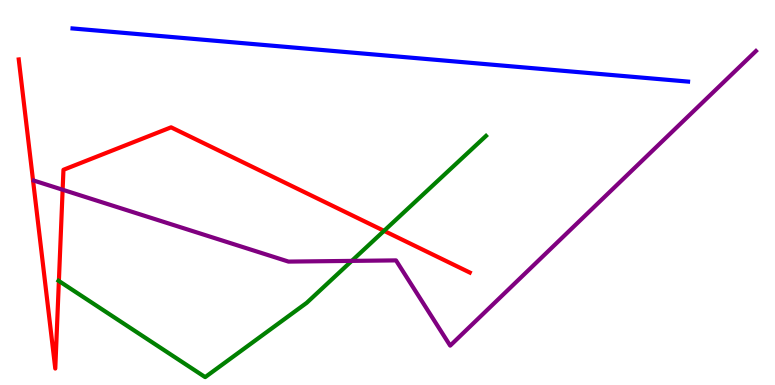[{'lines': ['blue', 'red'], 'intersections': []}, {'lines': ['green', 'red'], 'intersections': [{'x': 0.76, 'y': 2.7}, {'x': 4.96, 'y': 4.0}]}, {'lines': ['purple', 'red'], 'intersections': [{'x': 0.808, 'y': 5.07}]}, {'lines': ['blue', 'green'], 'intersections': []}, {'lines': ['blue', 'purple'], 'intersections': []}, {'lines': ['green', 'purple'], 'intersections': [{'x': 4.54, 'y': 3.22}]}]